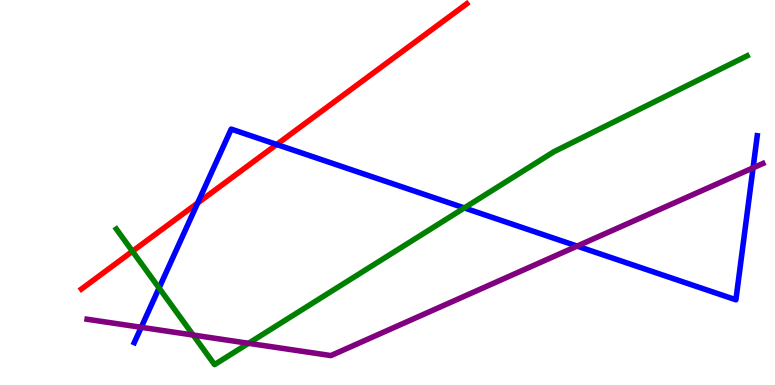[{'lines': ['blue', 'red'], 'intersections': [{'x': 2.55, 'y': 4.73}, {'x': 3.57, 'y': 6.25}]}, {'lines': ['green', 'red'], 'intersections': [{'x': 1.71, 'y': 3.47}]}, {'lines': ['purple', 'red'], 'intersections': []}, {'lines': ['blue', 'green'], 'intersections': [{'x': 2.05, 'y': 2.52}, {'x': 5.99, 'y': 4.6}]}, {'lines': ['blue', 'purple'], 'intersections': [{'x': 1.82, 'y': 1.5}, {'x': 7.45, 'y': 3.61}, {'x': 9.72, 'y': 5.64}]}, {'lines': ['green', 'purple'], 'intersections': [{'x': 2.49, 'y': 1.3}, {'x': 3.21, 'y': 1.08}]}]